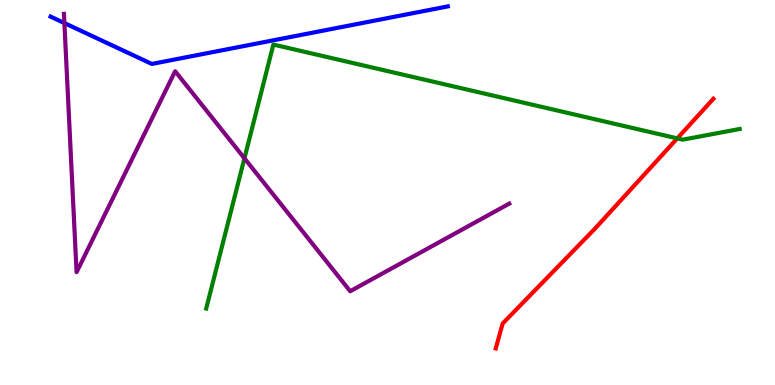[{'lines': ['blue', 'red'], 'intersections': []}, {'lines': ['green', 'red'], 'intersections': [{'x': 8.74, 'y': 6.41}]}, {'lines': ['purple', 'red'], 'intersections': []}, {'lines': ['blue', 'green'], 'intersections': []}, {'lines': ['blue', 'purple'], 'intersections': [{'x': 0.831, 'y': 9.4}]}, {'lines': ['green', 'purple'], 'intersections': [{'x': 3.15, 'y': 5.89}]}]